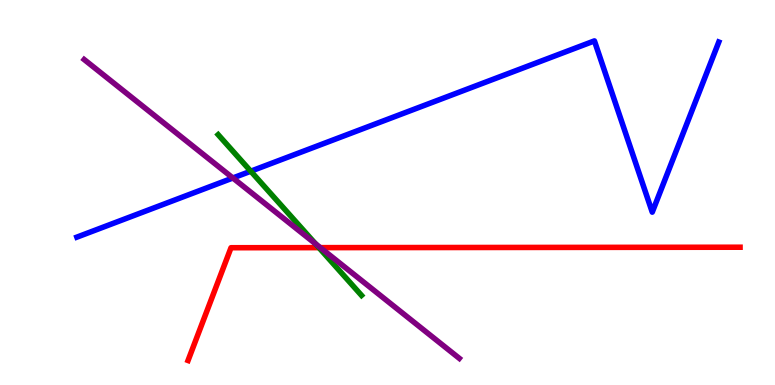[{'lines': ['blue', 'red'], 'intersections': []}, {'lines': ['green', 'red'], 'intersections': [{'x': 4.12, 'y': 3.57}]}, {'lines': ['purple', 'red'], 'intersections': [{'x': 4.13, 'y': 3.57}]}, {'lines': ['blue', 'green'], 'intersections': [{'x': 3.24, 'y': 5.55}]}, {'lines': ['blue', 'purple'], 'intersections': [{'x': 3.0, 'y': 5.38}]}, {'lines': ['green', 'purple'], 'intersections': [{'x': 4.07, 'y': 3.67}]}]